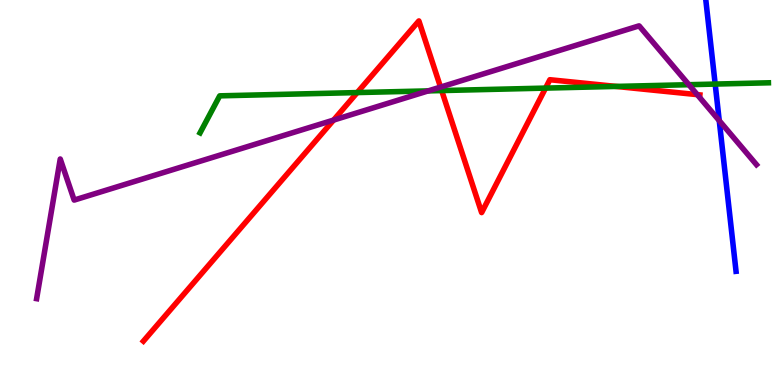[{'lines': ['blue', 'red'], 'intersections': []}, {'lines': ['green', 'red'], 'intersections': [{'x': 4.61, 'y': 7.6}, {'x': 5.7, 'y': 7.65}, {'x': 7.04, 'y': 7.71}, {'x': 7.95, 'y': 7.76}]}, {'lines': ['purple', 'red'], 'intersections': [{'x': 4.3, 'y': 6.88}, {'x': 5.68, 'y': 7.74}, {'x': 9.0, 'y': 7.54}]}, {'lines': ['blue', 'green'], 'intersections': [{'x': 9.23, 'y': 7.82}]}, {'lines': ['blue', 'purple'], 'intersections': [{'x': 9.28, 'y': 6.87}]}, {'lines': ['green', 'purple'], 'intersections': [{'x': 5.53, 'y': 7.64}, {'x': 8.89, 'y': 7.8}]}]